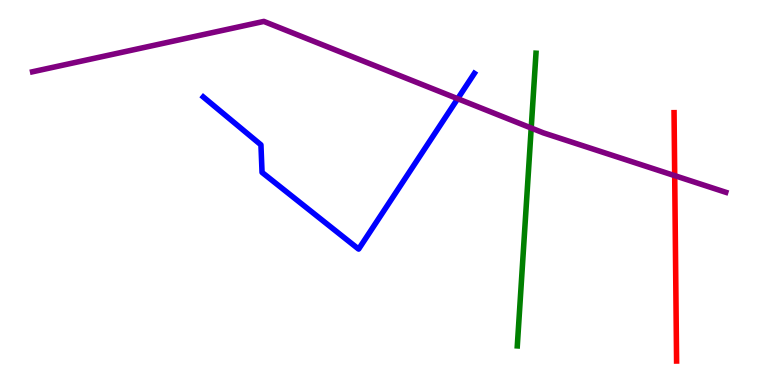[{'lines': ['blue', 'red'], 'intersections': []}, {'lines': ['green', 'red'], 'intersections': []}, {'lines': ['purple', 'red'], 'intersections': [{'x': 8.71, 'y': 5.44}]}, {'lines': ['blue', 'green'], 'intersections': []}, {'lines': ['blue', 'purple'], 'intersections': [{'x': 5.91, 'y': 7.44}]}, {'lines': ['green', 'purple'], 'intersections': [{'x': 6.85, 'y': 6.67}]}]